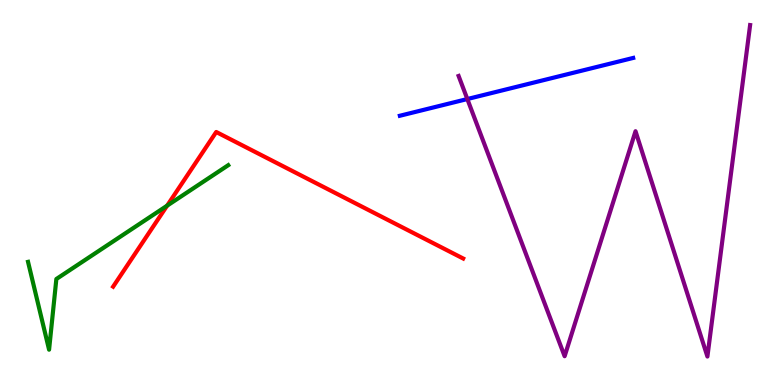[{'lines': ['blue', 'red'], 'intersections': []}, {'lines': ['green', 'red'], 'intersections': [{'x': 2.16, 'y': 4.66}]}, {'lines': ['purple', 'red'], 'intersections': []}, {'lines': ['blue', 'green'], 'intersections': []}, {'lines': ['blue', 'purple'], 'intersections': [{'x': 6.03, 'y': 7.43}]}, {'lines': ['green', 'purple'], 'intersections': []}]